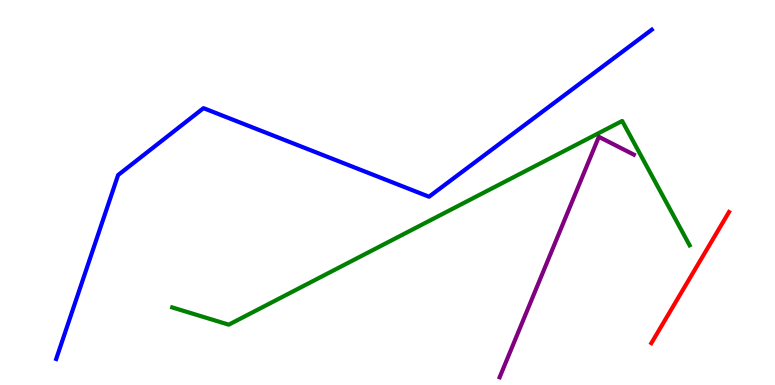[{'lines': ['blue', 'red'], 'intersections': []}, {'lines': ['green', 'red'], 'intersections': []}, {'lines': ['purple', 'red'], 'intersections': []}, {'lines': ['blue', 'green'], 'intersections': []}, {'lines': ['blue', 'purple'], 'intersections': []}, {'lines': ['green', 'purple'], 'intersections': []}]